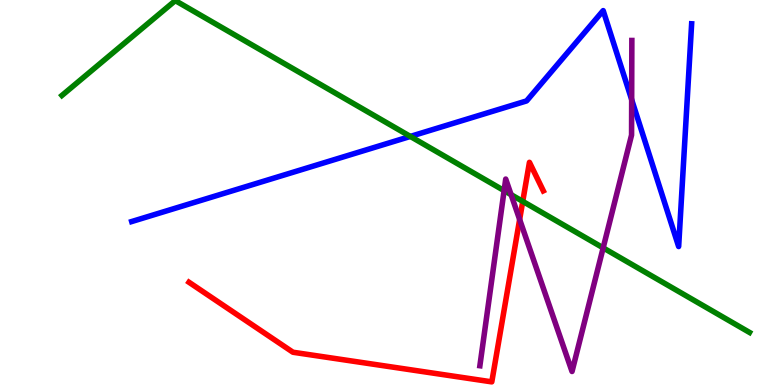[{'lines': ['blue', 'red'], 'intersections': []}, {'lines': ['green', 'red'], 'intersections': [{'x': 6.75, 'y': 4.77}]}, {'lines': ['purple', 'red'], 'intersections': [{'x': 6.71, 'y': 4.3}]}, {'lines': ['blue', 'green'], 'intersections': [{'x': 5.29, 'y': 6.46}]}, {'lines': ['blue', 'purple'], 'intersections': [{'x': 8.15, 'y': 7.41}]}, {'lines': ['green', 'purple'], 'intersections': [{'x': 6.5, 'y': 5.05}, {'x': 6.59, 'y': 4.94}, {'x': 7.78, 'y': 3.56}]}]